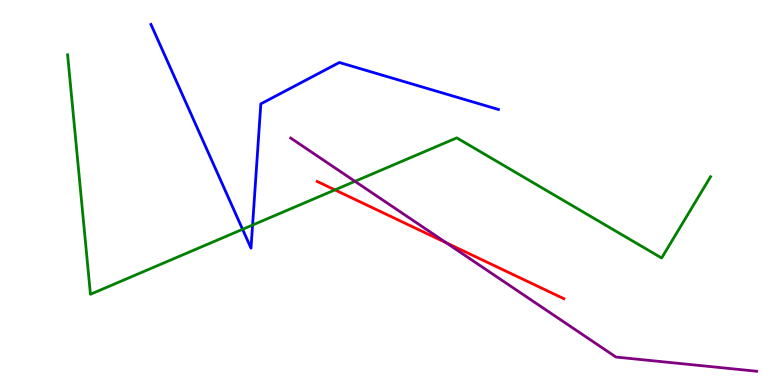[{'lines': ['blue', 'red'], 'intersections': []}, {'lines': ['green', 'red'], 'intersections': [{'x': 4.32, 'y': 5.07}]}, {'lines': ['purple', 'red'], 'intersections': [{'x': 5.76, 'y': 3.69}]}, {'lines': ['blue', 'green'], 'intersections': [{'x': 3.13, 'y': 4.04}, {'x': 3.26, 'y': 4.15}]}, {'lines': ['blue', 'purple'], 'intersections': []}, {'lines': ['green', 'purple'], 'intersections': [{'x': 4.58, 'y': 5.29}]}]